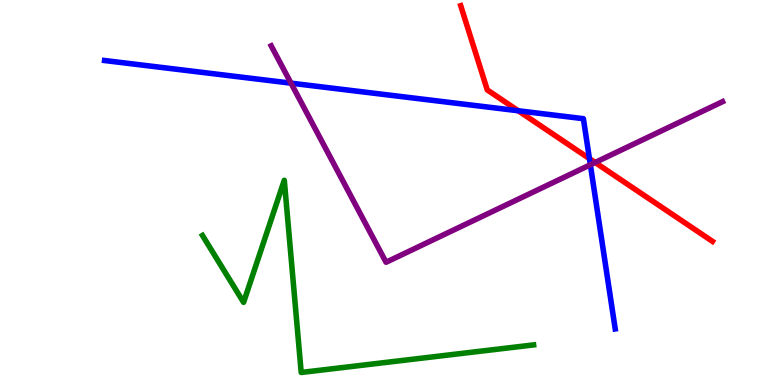[{'lines': ['blue', 'red'], 'intersections': [{'x': 6.69, 'y': 7.12}, {'x': 7.61, 'y': 5.88}]}, {'lines': ['green', 'red'], 'intersections': []}, {'lines': ['purple', 'red'], 'intersections': [{'x': 7.68, 'y': 5.78}]}, {'lines': ['blue', 'green'], 'intersections': []}, {'lines': ['blue', 'purple'], 'intersections': [{'x': 3.75, 'y': 7.84}, {'x': 7.62, 'y': 5.72}]}, {'lines': ['green', 'purple'], 'intersections': []}]